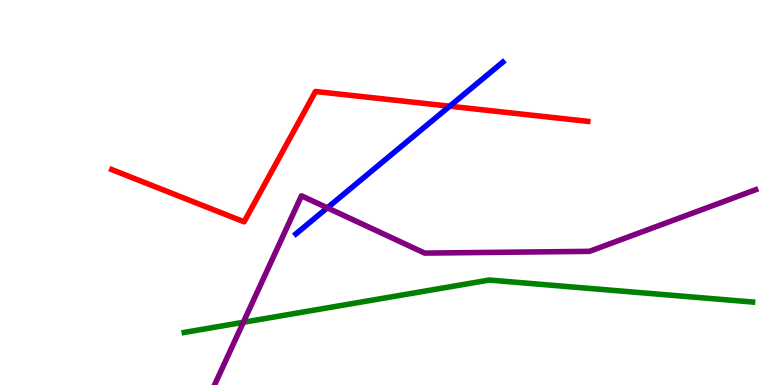[{'lines': ['blue', 'red'], 'intersections': [{'x': 5.8, 'y': 7.24}]}, {'lines': ['green', 'red'], 'intersections': []}, {'lines': ['purple', 'red'], 'intersections': []}, {'lines': ['blue', 'green'], 'intersections': []}, {'lines': ['blue', 'purple'], 'intersections': [{'x': 4.22, 'y': 4.6}]}, {'lines': ['green', 'purple'], 'intersections': [{'x': 3.14, 'y': 1.63}]}]